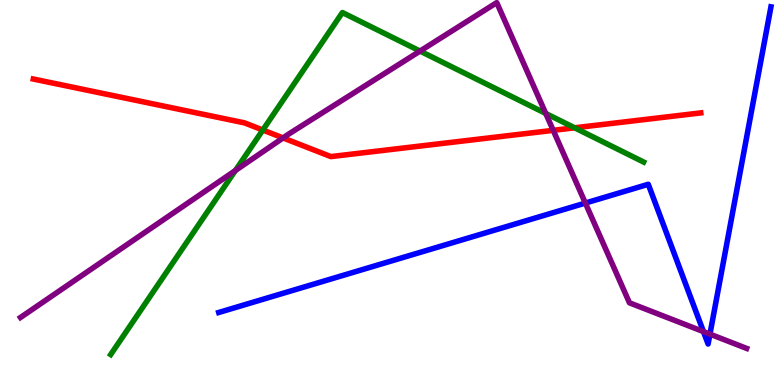[{'lines': ['blue', 'red'], 'intersections': []}, {'lines': ['green', 'red'], 'intersections': [{'x': 3.39, 'y': 6.62}, {'x': 7.41, 'y': 6.68}]}, {'lines': ['purple', 'red'], 'intersections': [{'x': 3.65, 'y': 6.42}, {'x': 7.14, 'y': 6.61}]}, {'lines': ['blue', 'green'], 'intersections': []}, {'lines': ['blue', 'purple'], 'intersections': [{'x': 7.55, 'y': 4.73}, {'x': 9.08, 'y': 1.39}, {'x': 9.16, 'y': 1.32}]}, {'lines': ['green', 'purple'], 'intersections': [{'x': 3.04, 'y': 5.57}, {'x': 5.42, 'y': 8.67}, {'x': 7.04, 'y': 7.05}]}]